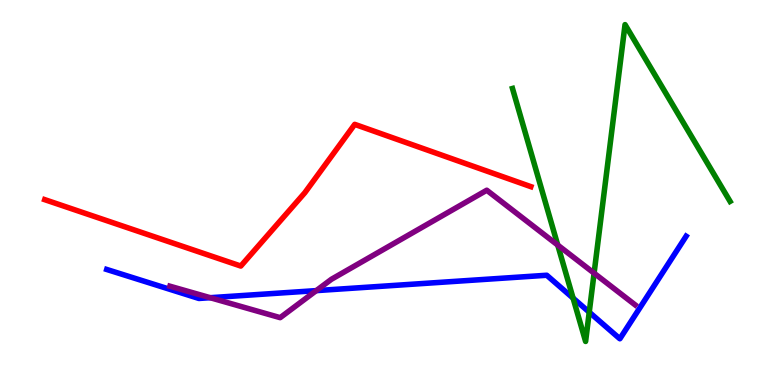[{'lines': ['blue', 'red'], 'intersections': []}, {'lines': ['green', 'red'], 'intersections': []}, {'lines': ['purple', 'red'], 'intersections': []}, {'lines': ['blue', 'green'], 'intersections': [{'x': 7.39, 'y': 2.26}, {'x': 7.6, 'y': 1.89}]}, {'lines': ['blue', 'purple'], 'intersections': [{'x': 2.71, 'y': 2.27}, {'x': 4.08, 'y': 2.45}]}, {'lines': ['green', 'purple'], 'intersections': [{'x': 7.2, 'y': 3.63}, {'x': 7.67, 'y': 2.9}]}]